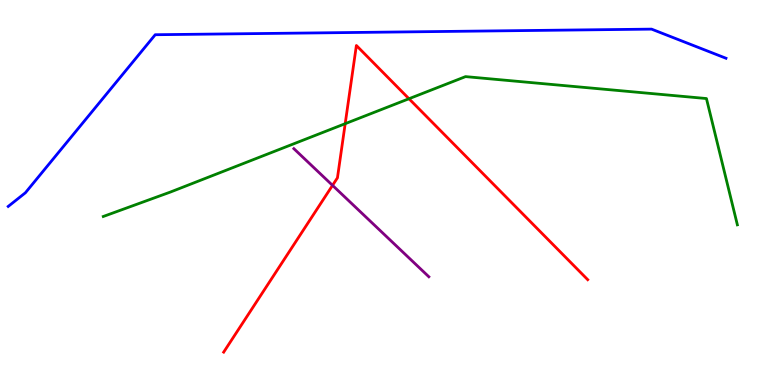[{'lines': ['blue', 'red'], 'intersections': []}, {'lines': ['green', 'red'], 'intersections': [{'x': 4.45, 'y': 6.79}, {'x': 5.28, 'y': 7.44}]}, {'lines': ['purple', 'red'], 'intersections': [{'x': 4.29, 'y': 5.19}]}, {'lines': ['blue', 'green'], 'intersections': []}, {'lines': ['blue', 'purple'], 'intersections': []}, {'lines': ['green', 'purple'], 'intersections': []}]